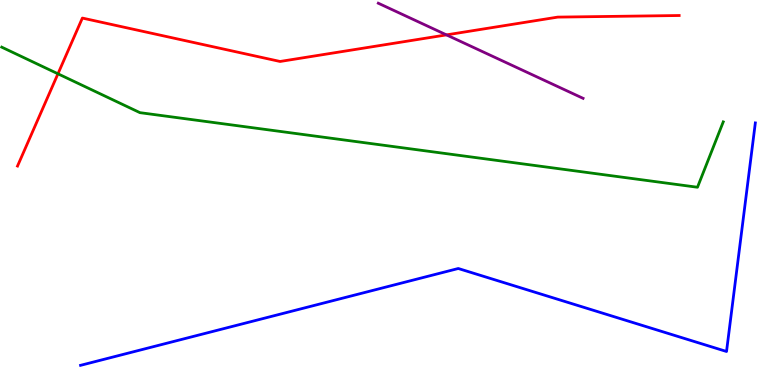[{'lines': ['blue', 'red'], 'intersections': []}, {'lines': ['green', 'red'], 'intersections': [{'x': 0.748, 'y': 8.08}]}, {'lines': ['purple', 'red'], 'intersections': [{'x': 5.76, 'y': 9.09}]}, {'lines': ['blue', 'green'], 'intersections': []}, {'lines': ['blue', 'purple'], 'intersections': []}, {'lines': ['green', 'purple'], 'intersections': []}]